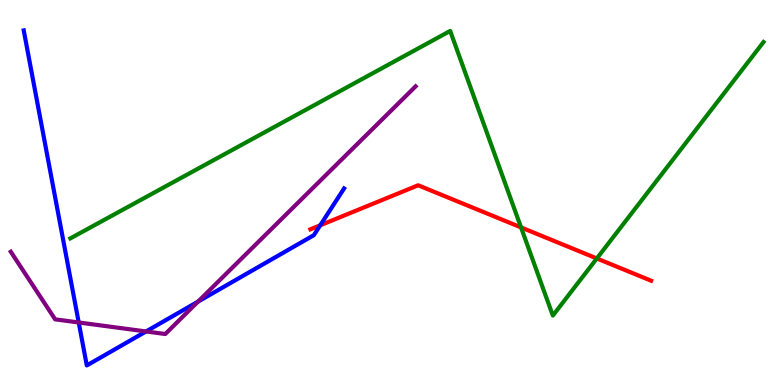[{'lines': ['blue', 'red'], 'intersections': [{'x': 4.13, 'y': 4.15}]}, {'lines': ['green', 'red'], 'intersections': [{'x': 6.72, 'y': 4.09}, {'x': 7.7, 'y': 3.29}]}, {'lines': ['purple', 'red'], 'intersections': []}, {'lines': ['blue', 'green'], 'intersections': []}, {'lines': ['blue', 'purple'], 'intersections': [{'x': 1.02, 'y': 1.62}, {'x': 1.88, 'y': 1.39}, {'x': 2.55, 'y': 2.17}]}, {'lines': ['green', 'purple'], 'intersections': []}]